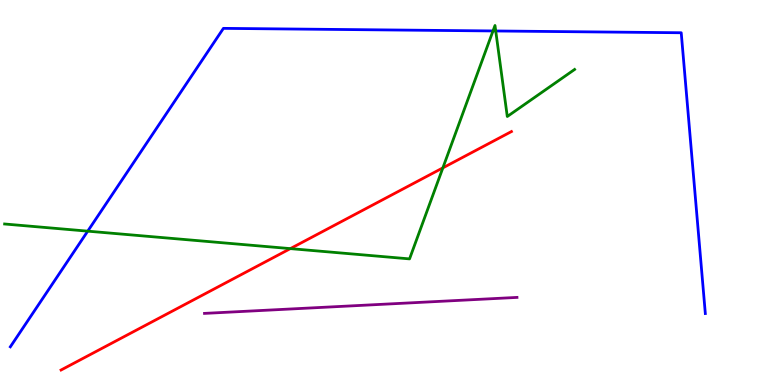[{'lines': ['blue', 'red'], 'intersections': []}, {'lines': ['green', 'red'], 'intersections': [{'x': 3.75, 'y': 3.54}, {'x': 5.71, 'y': 5.64}]}, {'lines': ['purple', 'red'], 'intersections': []}, {'lines': ['blue', 'green'], 'intersections': [{'x': 1.13, 'y': 4.0}, {'x': 6.36, 'y': 9.2}, {'x': 6.4, 'y': 9.2}]}, {'lines': ['blue', 'purple'], 'intersections': []}, {'lines': ['green', 'purple'], 'intersections': []}]